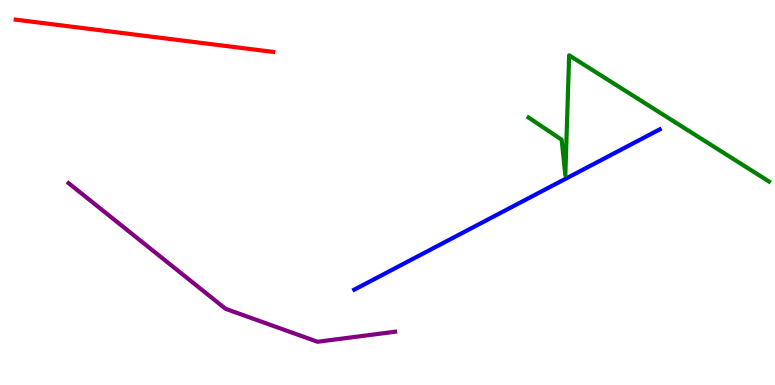[{'lines': ['blue', 'red'], 'intersections': []}, {'lines': ['green', 'red'], 'intersections': []}, {'lines': ['purple', 'red'], 'intersections': []}, {'lines': ['blue', 'green'], 'intersections': []}, {'lines': ['blue', 'purple'], 'intersections': []}, {'lines': ['green', 'purple'], 'intersections': []}]